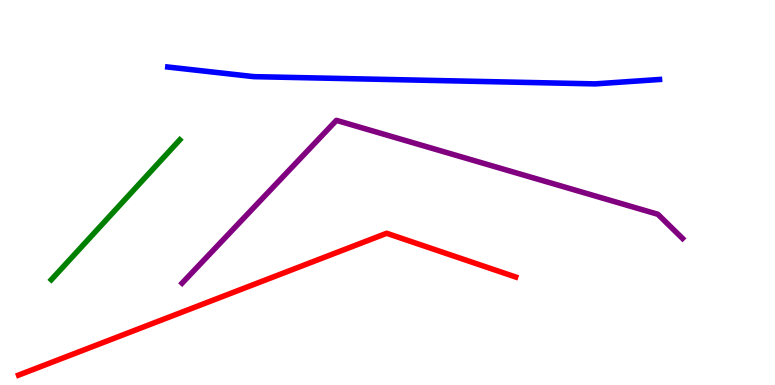[{'lines': ['blue', 'red'], 'intersections': []}, {'lines': ['green', 'red'], 'intersections': []}, {'lines': ['purple', 'red'], 'intersections': []}, {'lines': ['blue', 'green'], 'intersections': []}, {'lines': ['blue', 'purple'], 'intersections': []}, {'lines': ['green', 'purple'], 'intersections': []}]